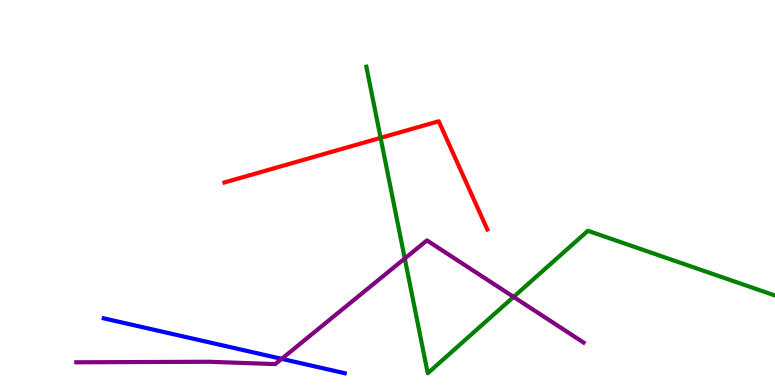[{'lines': ['blue', 'red'], 'intersections': []}, {'lines': ['green', 'red'], 'intersections': [{'x': 4.91, 'y': 6.42}]}, {'lines': ['purple', 'red'], 'intersections': []}, {'lines': ['blue', 'green'], 'intersections': []}, {'lines': ['blue', 'purple'], 'intersections': [{'x': 3.63, 'y': 0.679}]}, {'lines': ['green', 'purple'], 'intersections': [{'x': 5.22, 'y': 3.29}, {'x': 6.63, 'y': 2.29}]}]